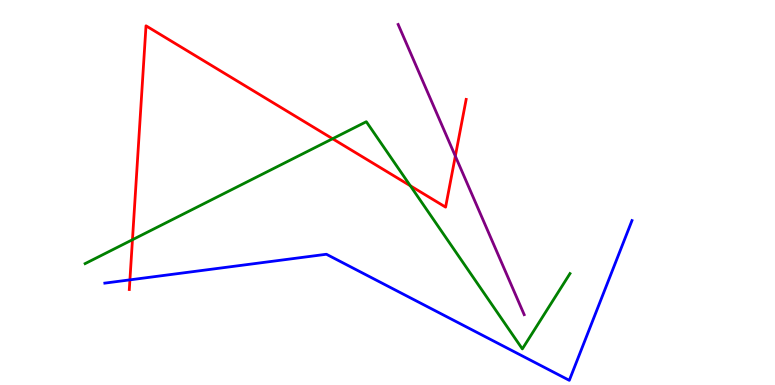[{'lines': ['blue', 'red'], 'intersections': [{'x': 1.68, 'y': 2.73}]}, {'lines': ['green', 'red'], 'intersections': [{'x': 1.71, 'y': 3.77}, {'x': 4.29, 'y': 6.4}, {'x': 5.29, 'y': 5.17}]}, {'lines': ['purple', 'red'], 'intersections': [{'x': 5.88, 'y': 5.95}]}, {'lines': ['blue', 'green'], 'intersections': []}, {'lines': ['blue', 'purple'], 'intersections': []}, {'lines': ['green', 'purple'], 'intersections': []}]